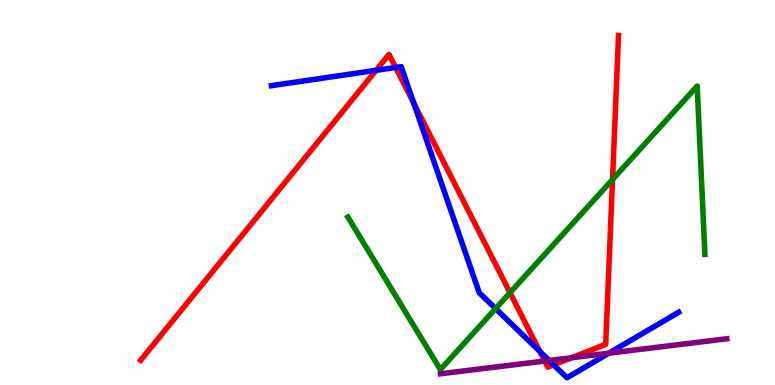[{'lines': ['blue', 'red'], 'intersections': [{'x': 4.85, 'y': 8.17}, {'x': 5.1, 'y': 8.25}, {'x': 5.34, 'y': 7.32}, {'x': 6.97, 'y': 0.872}, {'x': 7.14, 'y': 0.524}]}, {'lines': ['green', 'red'], 'intersections': [{'x': 6.58, 'y': 2.4}, {'x': 7.9, 'y': 5.34}]}, {'lines': ['purple', 'red'], 'intersections': [{'x': 7.03, 'y': 0.622}, {'x': 7.38, 'y': 0.708}]}, {'lines': ['blue', 'green'], 'intersections': [{'x': 6.39, 'y': 1.98}]}, {'lines': ['blue', 'purple'], 'intersections': [{'x': 7.09, 'y': 0.637}, {'x': 7.86, 'y': 0.826}]}, {'lines': ['green', 'purple'], 'intersections': []}]